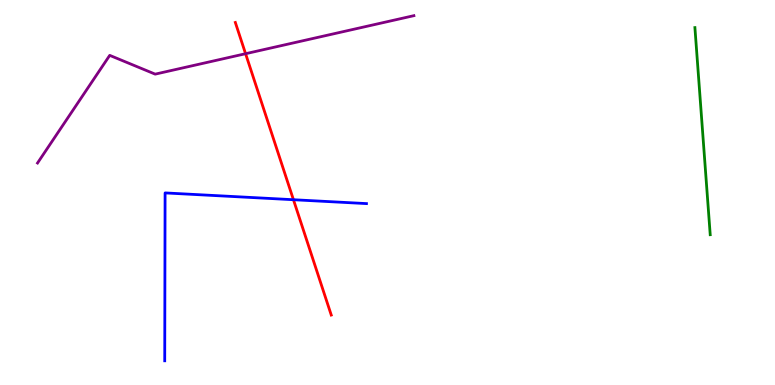[{'lines': ['blue', 'red'], 'intersections': [{'x': 3.79, 'y': 4.81}]}, {'lines': ['green', 'red'], 'intersections': []}, {'lines': ['purple', 'red'], 'intersections': [{'x': 3.17, 'y': 8.6}]}, {'lines': ['blue', 'green'], 'intersections': []}, {'lines': ['blue', 'purple'], 'intersections': []}, {'lines': ['green', 'purple'], 'intersections': []}]